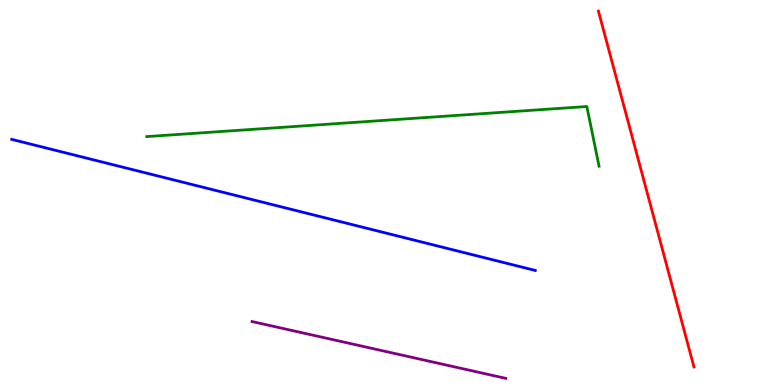[{'lines': ['blue', 'red'], 'intersections': []}, {'lines': ['green', 'red'], 'intersections': []}, {'lines': ['purple', 'red'], 'intersections': []}, {'lines': ['blue', 'green'], 'intersections': []}, {'lines': ['blue', 'purple'], 'intersections': []}, {'lines': ['green', 'purple'], 'intersections': []}]